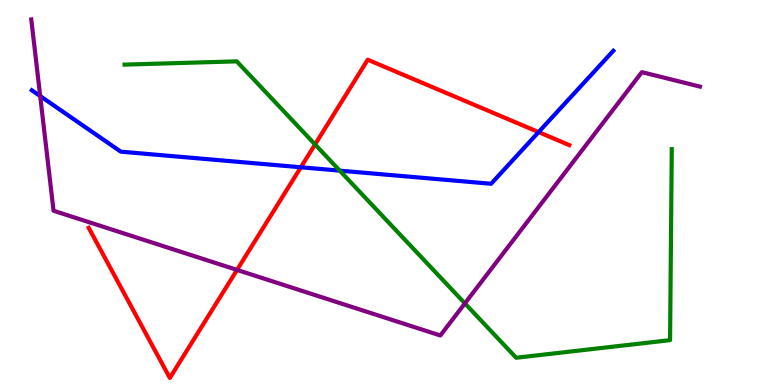[{'lines': ['blue', 'red'], 'intersections': [{'x': 3.88, 'y': 5.66}, {'x': 6.95, 'y': 6.57}]}, {'lines': ['green', 'red'], 'intersections': [{'x': 4.07, 'y': 6.25}]}, {'lines': ['purple', 'red'], 'intersections': [{'x': 3.06, 'y': 2.99}]}, {'lines': ['blue', 'green'], 'intersections': [{'x': 4.38, 'y': 5.57}]}, {'lines': ['blue', 'purple'], 'intersections': [{'x': 0.519, 'y': 7.51}]}, {'lines': ['green', 'purple'], 'intersections': [{'x': 6.0, 'y': 2.12}]}]